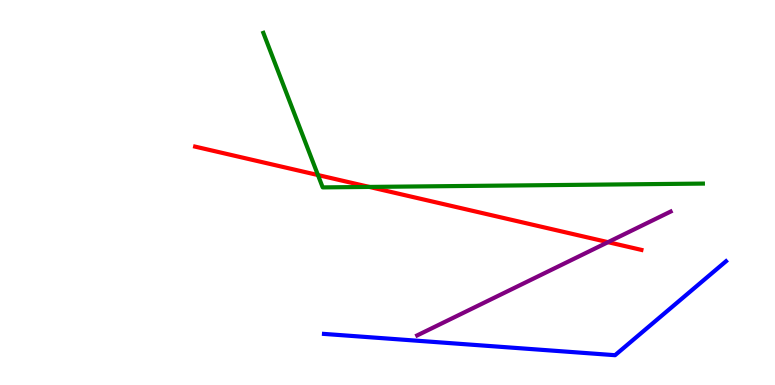[{'lines': ['blue', 'red'], 'intersections': []}, {'lines': ['green', 'red'], 'intersections': [{'x': 4.1, 'y': 5.45}, {'x': 4.76, 'y': 5.14}]}, {'lines': ['purple', 'red'], 'intersections': [{'x': 7.85, 'y': 3.71}]}, {'lines': ['blue', 'green'], 'intersections': []}, {'lines': ['blue', 'purple'], 'intersections': []}, {'lines': ['green', 'purple'], 'intersections': []}]